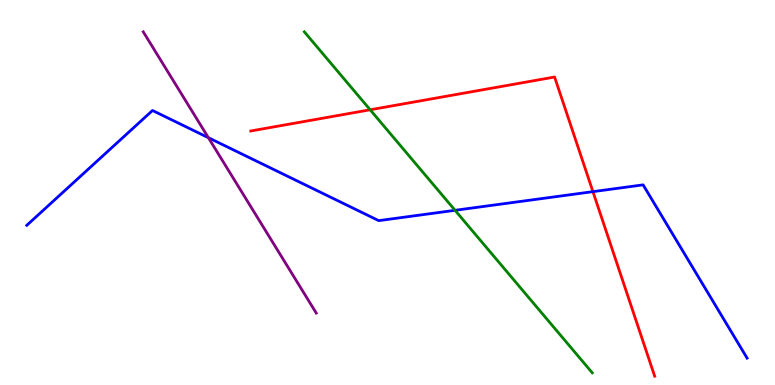[{'lines': ['blue', 'red'], 'intersections': [{'x': 7.65, 'y': 5.02}]}, {'lines': ['green', 'red'], 'intersections': [{'x': 4.78, 'y': 7.15}]}, {'lines': ['purple', 'red'], 'intersections': []}, {'lines': ['blue', 'green'], 'intersections': [{'x': 5.87, 'y': 4.54}]}, {'lines': ['blue', 'purple'], 'intersections': [{'x': 2.69, 'y': 6.42}]}, {'lines': ['green', 'purple'], 'intersections': []}]